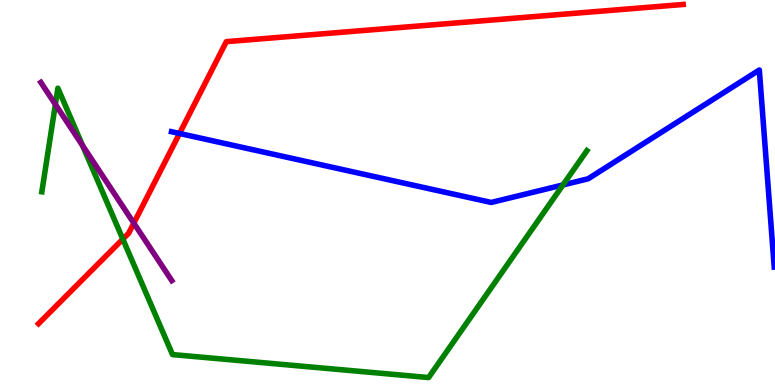[{'lines': ['blue', 'red'], 'intersections': [{'x': 2.32, 'y': 6.53}]}, {'lines': ['green', 'red'], 'intersections': [{'x': 1.58, 'y': 3.79}]}, {'lines': ['purple', 'red'], 'intersections': [{'x': 1.73, 'y': 4.2}]}, {'lines': ['blue', 'green'], 'intersections': [{'x': 7.26, 'y': 5.2}]}, {'lines': ['blue', 'purple'], 'intersections': []}, {'lines': ['green', 'purple'], 'intersections': [{'x': 0.715, 'y': 7.29}, {'x': 1.07, 'y': 6.22}]}]